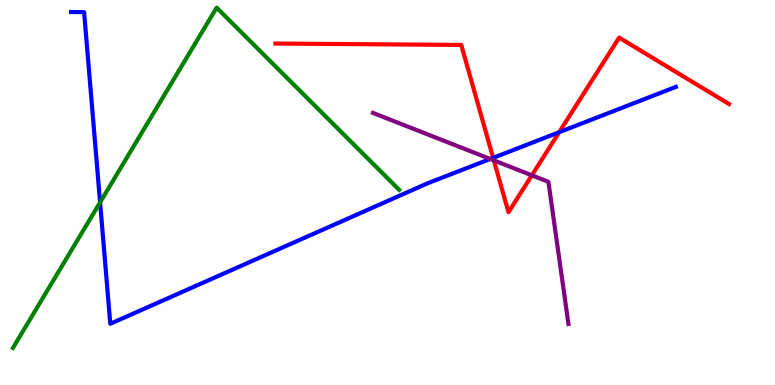[{'lines': ['blue', 'red'], 'intersections': [{'x': 6.36, 'y': 5.9}, {'x': 7.22, 'y': 6.57}]}, {'lines': ['green', 'red'], 'intersections': []}, {'lines': ['purple', 'red'], 'intersections': [{'x': 6.37, 'y': 5.83}, {'x': 6.86, 'y': 5.45}]}, {'lines': ['blue', 'green'], 'intersections': [{'x': 1.29, 'y': 4.74}]}, {'lines': ['blue', 'purple'], 'intersections': [{'x': 6.33, 'y': 5.87}]}, {'lines': ['green', 'purple'], 'intersections': []}]